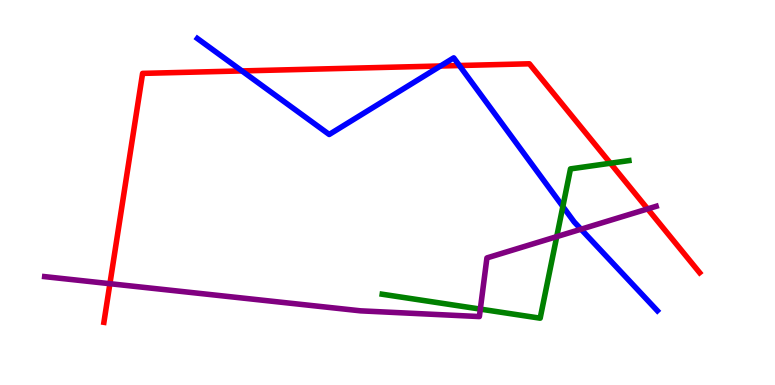[{'lines': ['blue', 'red'], 'intersections': [{'x': 3.12, 'y': 8.16}, {'x': 5.68, 'y': 8.29}, {'x': 5.93, 'y': 8.3}]}, {'lines': ['green', 'red'], 'intersections': [{'x': 7.88, 'y': 5.76}]}, {'lines': ['purple', 'red'], 'intersections': [{'x': 1.42, 'y': 2.63}, {'x': 8.36, 'y': 4.57}]}, {'lines': ['blue', 'green'], 'intersections': [{'x': 7.26, 'y': 4.64}]}, {'lines': ['blue', 'purple'], 'intersections': [{'x': 7.5, 'y': 4.05}]}, {'lines': ['green', 'purple'], 'intersections': [{'x': 6.2, 'y': 1.97}, {'x': 7.18, 'y': 3.85}]}]